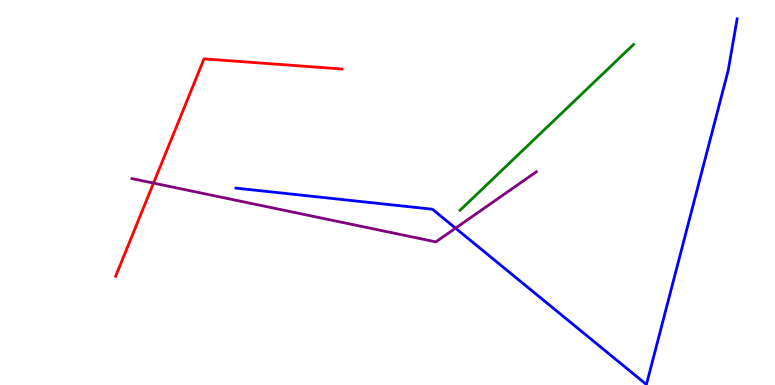[{'lines': ['blue', 'red'], 'intersections': []}, {'lines': ['green', 'red'], 'intersections': []}, {'lines': ['purple', 'red'], 'intersections': [{'x': 1.98, 'y': 5.24}]}, {'lines': ['blue', 'green'], 'intersections': []}, {'lines': ['blue', 'purple'], 'intersections': [{'x': 5.88, 'y': 4.07}]}, {'lines': ['green', 'purple'], 'intersections': []}]